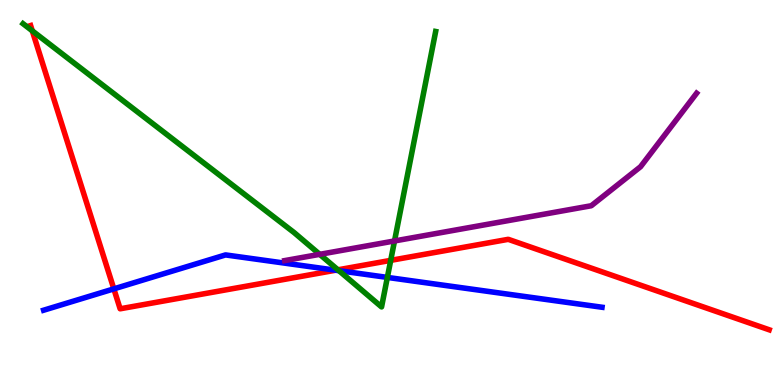[{'lines': ['blue', 'red'], 'intersections': [{'x': 1.47, 'y': 2.5}, {'x': 4.33, 'y': 2.98}]}, {'lines': ['green', 'red'], 'intersections': [{'x': 0.417, 'y': 9.2}, {'x': 4.36, 'y': 2.99}, {'x': 5.04, 'y': 3.24}]}, {'lines': ['purple', 'red'], 'intersections': []}, {'lines': ['blue', 'green'], 'intersections': [{'x': 4.37, 'y': 2.97}, {'x': 5.0, 'y': 2.79}]}, {'lines': ['blue', 'purple'], 'intersections': []}, {'lines': ['green', 'purple'], 'intersections': [{'x': 4.13, 'y': 3.39}, {'x': 5.09, 'y': 3.74}]}]